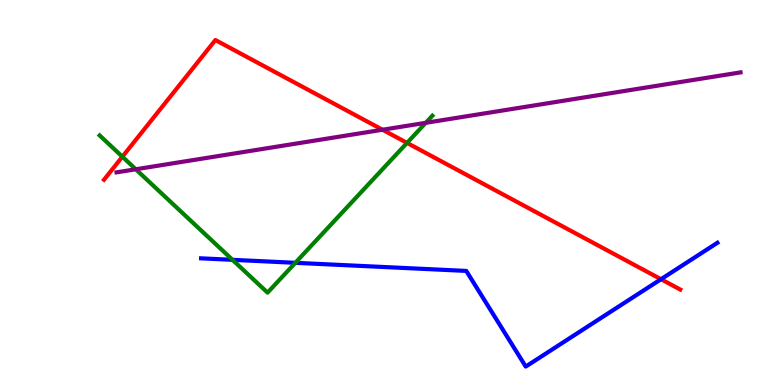[{'lines': ['blue', 'red'], 'intersections': [{'x': 8.53, 'y': 2.75}]}, {'lines': ['green', 'red'], 'intersections': [{'x': 1.58, 'y': 5.93}, {'x': 5.25, 'y': 6.29}]}, {'lines': ['purple', 'red'], 'intersections': [{'x': 4.94, 'y': 6.63}]}, {'lines': ['blue', 'green'], 'intersections': [{'x': 3.0, 'y': 3.25}, {'x': 3.81, 'y': 3.17}]}, {'lines': ['blue', 'purple'], 'intersections': []}, {'lines': ['green', 'purple'], 'intersections': [{'x': 1.75, 'y': 5.6}, {'x': 5.49, 'y': 6.81}]}]